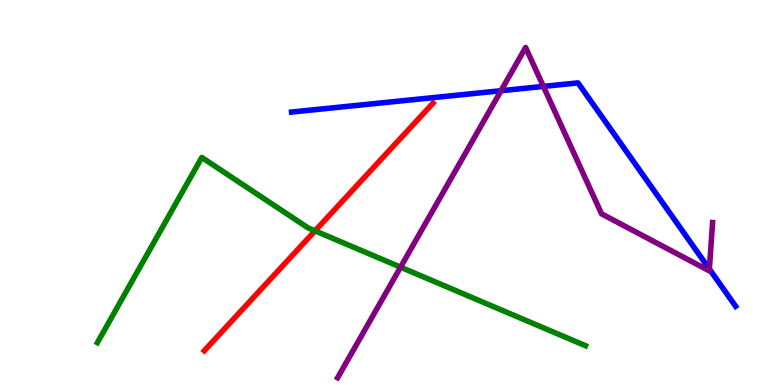[{'lines': ['blue', 'red'], 'intersections': []}, {'lines': ['green', 'red'], 'intersections': [{'x': 4.07, 'y': 4.0}]}, {'lines': ['purple', 'red'], 'intersections': []}, {'lines': ['blue', 'green'], 'intersections': []}, {'lines': ['blue', 'purple'], 'intersections': [{'x': 6.46, 'y': 7.64}, {'x': 7.01, 'y': 7.76}, {'x': 9.15, 'y': 3.01}]}, {'lines': ['green', 'purple'], 'intersections': [{'x': 5.17, 'y': 3.06}]}]